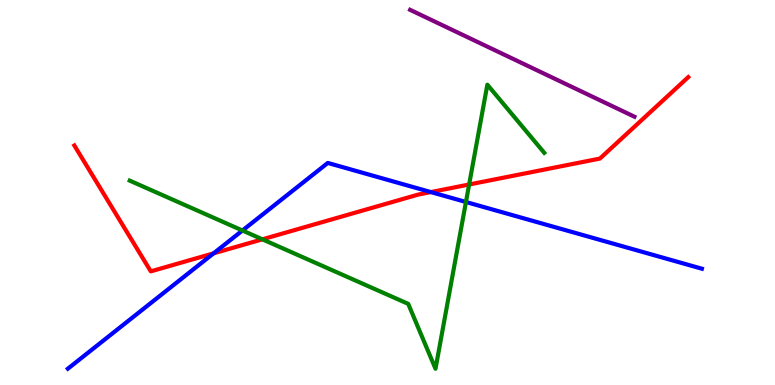[{'lines': ['blue', 'red'], 'intersections': [{'x': 2.76, 'y': 3.42}, {'x': 5.56, 'y': 5.01}]}, {'lines': ['green', 'red'], 'intersections': [{'x': 3.39, 'y': 3.78}, {'x': 6.05, 'y': 5.21}]}, {'lines': ['purple', 'red'], 'intersections': []}, {'lines': ['blue', 'green'], 'intersections': [{'x': 3.13, 'y': 4.01}, {'x': 6.01, 'y': 4.75}]}, {'lines': ['blue', 'purple'], 'intersections': []}, {'lines': ['green', 'purple'], 'intersections': []}]